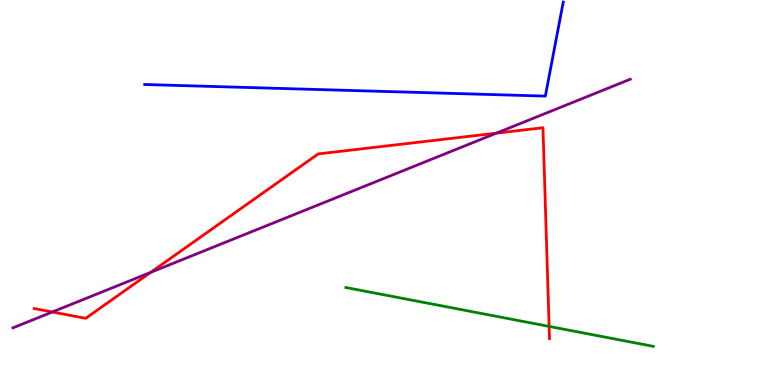[{'lines': ['blue', 'red'], 'intersections': []}, {'lines': ['green', 'red'], 'intersections': [{'x': 7.09, 'y': 1.52}]}, {'lines': ['purple', 'red'], 'intersections': [{'x': 0.675, 'y': 1.9}, {'x': 1.94, 'y': 2.93}, {'x': 6.41, 'y': 6.54}]}, {'lines': ['blue', 'green'], 'intersections': []}, {'lines': ['blue', 'purple'], 'intersections': []}, {'lines': ['green', 'purple'], 'intersections': []}]